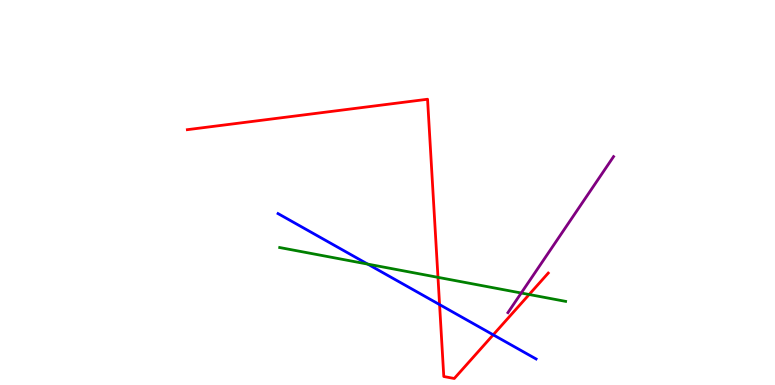[{'lines': ['blue', 'red'], 'intersections': [{'x': 5.67, 'y': 2.09}, {'x': 6.36, 'y': 1.3}]}, {'lines': ['green', 'red'], 'intersections': [{'x': 5.65, 'y': 2.8}, {'x': 6.83, 'y': 2.35}]}, {'lines': ['purple', 'red'], 'intersections': []}, {'lines': ['blue', 'green'], 'intersections': [{'x': 4.74, 'y': 3.14}]}, {'lines': ['blue', 'purple'], 'intersections': []}, {'lines': ['green', 'purple'], 'intersections': [{'x': 6.73, 'y': 2.39}]}]